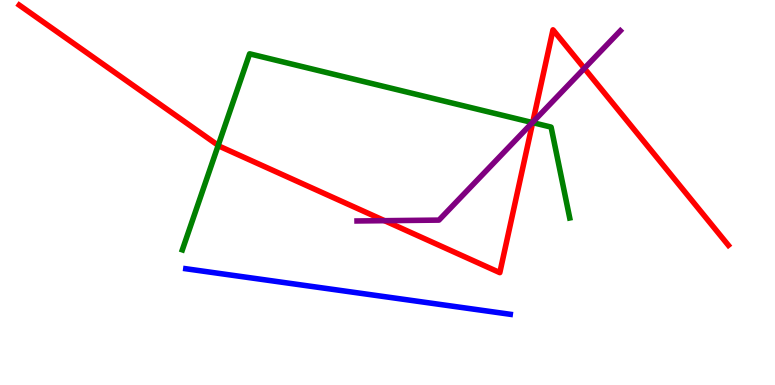[{'lines': ['blue', 'red'], 'intersections': []}, {'lines': ['green', 'red'], 'intersections': [{'x': 2.82, 'y': 6.22}, {'x': 6.87, 'y': 6.82}]}, {'lines': ['purple', 'red'], 'intersections': [{'x': 4.96, 'y': 4.27}, {'x': 6.87, 'y': 6.83}, {'x': 7.54, 'y': 8.22}]}, {'lines': ['blue', 'green'], 'intersections': []}, {'lines': ['blue', 'purple'], 'intersections': []}, {'lines': ['green', 'purple'], 'intersections': [{'x': 6.87, 'y': 6.82}]}]